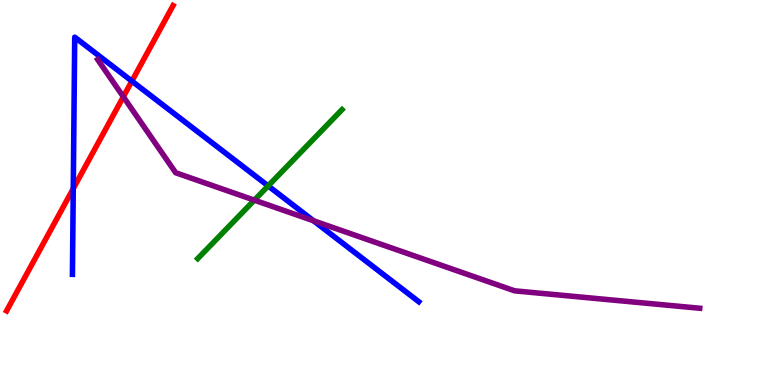[{'lines': ['blue', 'red'], 'intersections': [{'x': 0.945, 'y': 5.1}, {'x': 1.7, 'y': 7.89}]}, {'lines': ['green', 'red'], 'intersections': []}, {'lines': ['purple', 'red'], 'intersections': [{'x': 1.59, 'y': 7.49}]}, {'lines': ['blue', 'green'], 'intersections': [{'x': 3.46, 'y': 5.17}]}, {'lines': ['blue', 'purple'], 'intersections': [{'x': 4.05, 'y': 4.27}]}, {'lines': ['green', 'purple'], 'intersections': [{'x': 3.28, 'y': 4.8}]}]